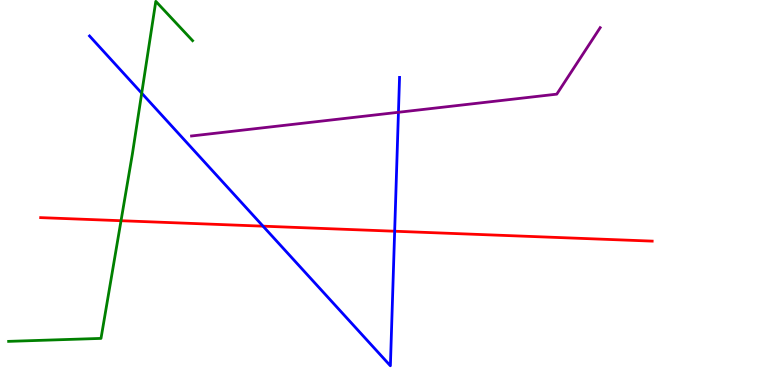[{'lines': ['blue', 'red'], 'intersections': [{'x': 3.39, 'y': 4.13}, {'x': 5.09, 'y': 3.99}]}, {'lines': ['green', 'red'], 'intersections': [{'x': 1.56, 'y': 4.27}]}, {'lines': ['purple', 'red'], 'intersections': []}, {'lines': ['blue', 'green'], 'intersections': [{'x': 1.83, 'y': 7.58}]}, {'lines': ['blue', 'purple'], 'intersections': [{'x': 5.14, 'y': 7.08}]}, {'lines': ['green', 'purple'], 'intersections': []}]